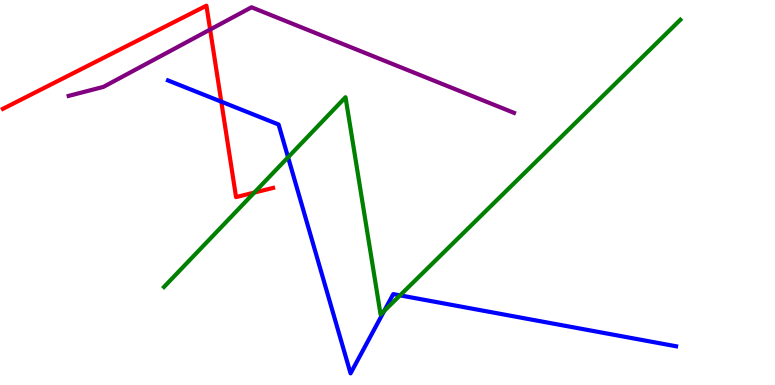[{'lines': ['blue', 'red'], 'intersections': [{'x': 2.86, 'y': 7.36}]}, {'lines': ['green', 'red'], 'intersections': [{'x': 3.28, 'y': 5.0}]}, {'lines': ['purple', 'red'], 'intersections': [{'x': 2.71, 'y': 9.23}]}, {'lines': ['blue', 'green'], 'intersections': [{'x': 3.72, 'y': 5.91}, {'x': 4.96, 'y': 1.92}, {'x': 5.16, 'y': 2.33}]}, {'lines': ['blue', 'purple'], 'intersections': []}, {'lines': ['green', 'purple'], 'intersections': []}]